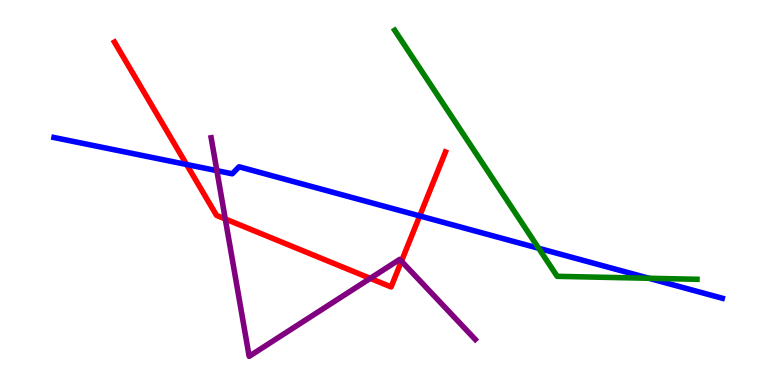[{'lines': ['blue', 'red'], 'intersections': [{'x': 2.41, 'y': 5.73}, {'x': 5.42, 'y': 4.39}]}, {'lines': ['green', 'red'], 'intersections': []}, {'lines': ['purple', 'red'], 'intersections': [{'x': 2.91, 'y': 4.31}, {'x': 4.78, 'y': 2.77}, {'x': 5.18, 'y': 3.21}]}, {'lines': ['blue', 'green'], 'intersections': [{'x': 6.95, 'y': 3.55}, {'x': 8.37, 'y': 2.77}]}, {'lines': ['blue', 'purple'], 'intersections': [{'x': 2.8, 'y': 5.57}]}, {'lines': ['green', 'purple'], 'intersections': []}]